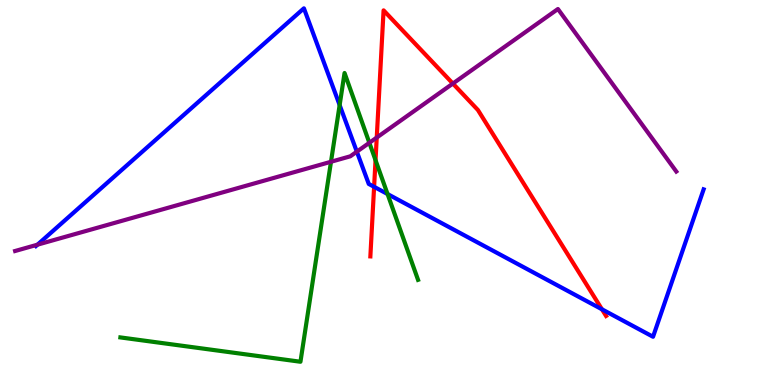[{'lines': ['blue', 'red'], 'intersections': [{'x': 4.83, 'y': 5.15}, {'x': 7.77, 'y': 1.97}]}, {'lines': ['green', 'red'], 'intersections': [{'x': 4.85, 'y': 5.84}]}, {'lines': ['purple', 'red'], 'intersections': [{'x': 4.86, 'y': 6.43}, {'x': 5.84, 'y': 7.83}]}, {'lines': ['blue', 'green'], 'intersections': [{'x': 4.38, 'y': 7.27}, {'x': 5.0, 'y': 4.96}]}, {'lines': ['blue', 'purple'], 'intersections': [{'x': 0.484, 'y': 3.64}, {'x': 4.6, 'y': 6.06}]}, {'lines': ['green', 'purple'], 'intersections': [{'x': 4.27, 'y': 5.8}, {'x': 4.77, 'y': 6.29}]}]